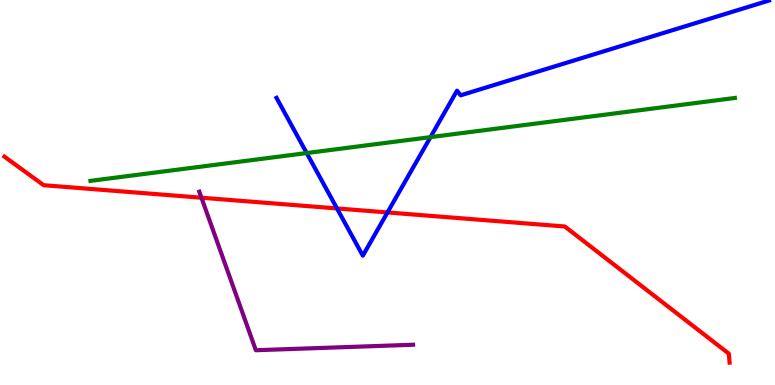[{'lines': ['blue', 'red'], 'intersections': [{'x': 4.35, 'y': 4.59}, {'x': 5.0, 'y': 4.48}]}, {'lines': ['green', 'red'], 'intersections': []}, {'lines': ['purple', 'red'], 'intersections': [{'x': 2.6, 'y': 4.86}]}, {'lines': ['blue', 'green'], 'intersections': [{'x': 3.96, 'y': 6.02}, {'x': 5.55, 'y': 6.44}]}, {'lines': ['blue', 'purple'], 'intersections': []}, {'lines': ['green', 'purple'], 'intersections': []}]